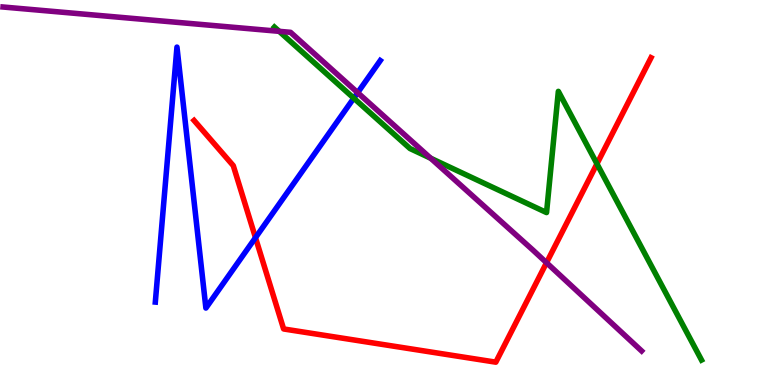[{'lines': ['blue', 'red'], 'intersections': [{'x': 3.3, 'y': 3.83}]}, {'lines': ['green', 'red'], 'intersections': [{'x': 7.7, 'y': 5.75}]}, {'lines': ['purple', 'red'], 'intersections': [{'x': 7.05, 'y': 3.18}]}, {'lines': ['blue', 'green'], 'intersections': [{'x': 4.56, 'y': 7.45}]}, {'lines': ['blue', 'purple'], 'intersections': [{'x': 4.62, 'y': 7.59}]}, {'lines': ['green', 'purple'], 'intersections': [{'x': 3.6, 'y': 9.19}, {'x': 5.56, 'y': 5.89}]}]